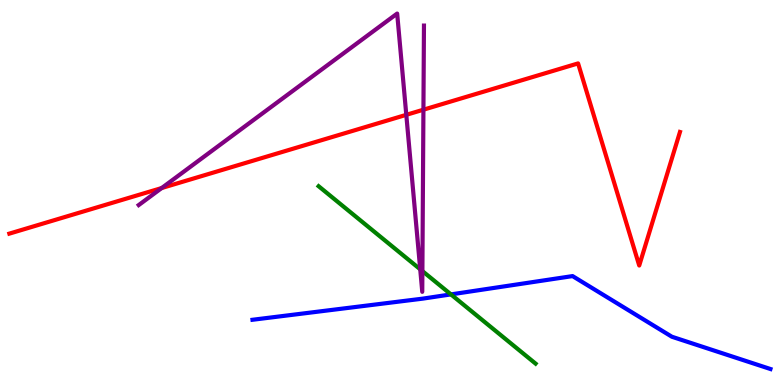[{'lines': ['blue', 'red'], 'intersections': []}, {'lines': ['green', 'red'], 'intersections': []}, {'lines': ['purple', 'red'], 'intersections': [{'x': 2.09, 'y': 5.12}, {'x': 5.24, 'y': 7.02}, {'x': 5.46, 'y': 7.15}]}, {'lines': ['blue', 'green'], 'intersections': [{'x': 5.82, 'y': 2.35}]}, {'lines': ['blue', 'purple'], 'intersections': []}, {'lines': ['green', 'purple'], 'intersections': [{'x': 5.42, 'y': 3.01}, {'x': 5.45, 'y': 2.96}]}]